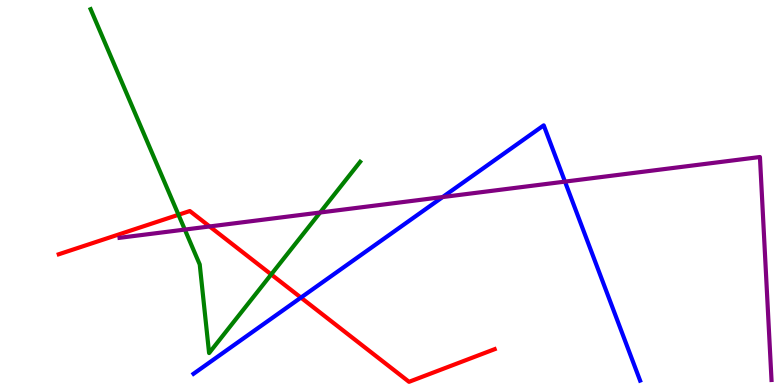[{'lines': ['blue', 'red'], 'intersections': [{'x': 3.88, 'y': 2.27}]}, {'lines': ['green', 'red'], 'intersections': [{'x': 2.3, 'y': 4.42}, {'x': 3.5, 'y': 2.87}]}, {'lines': ['purple', 'red'], 'intersections': [{'x': 2.7, 'y': 4.12}]}, {'lines': ['blue', 'green'], 'intersections': []}, {'lines': ['blue', 'purple'], 'intersections': [{'x': 5.71, 'y': 4.88}, {'x': 7.29, 'y': 5.28}]}, {'lines': ['green', 'purple'], 'intersections': [{'x': 2.38, 'y': 4.04}, {'x': 4.13, 'y': 4.48}]}]